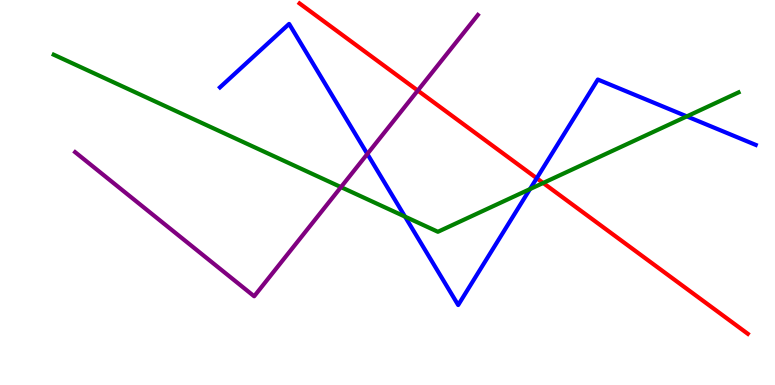[{'lines': ['blue', 'red'], 'intersections': [{'x': 6.93, 'y': 5.37}]}, {'lines': ['green', 'red'], 'intersections': [{'x': 7.01, 'y': 5.25}]}, {'lines': ['purple', 'red'], 'intersections': [{'x': 5.39, 'y': 7.65}]}, {'lines': ['blue', 'green'], 'intersections': [{'x': 5.23, 'y': 4.37}, {'x': 6.84, 'y': 5.09}, {'x': 8.86, 'y': 6.98}]}, {'lines': ['blue', 'purple'], 'intersections': [{'x': 4.74, 'y': 6.0}]}, {'lines': ['green', 'purple'], 'intersections': [{'x': 4.4, 'y': 5.14}]}]